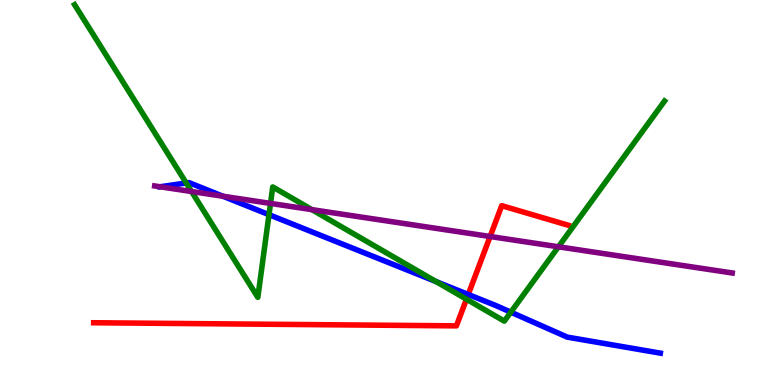[{'lines': ['blue', 'red'], 'intersections': [{'x': 6.04, 'y': 2.35}]}, {'lines': ['green', 'red'], 'intersections': [{'x': 6.02, 'y': 2.23}]}, {'lines': ['purple', 'red'], 'intersections': [{'x': 6.32, 'y': 3.86}]}, {'lines': ['blue', 'green'], 'intersections': [{'x': 2.4, 'y': 5.25}, {'x': 3.47, 'y': 4.42}, {'x': 5.63, 'y': 2.69}, {'x': 6.59, 'y': 1.89}]}, {'lines': ['blue', 'purple'], 'intersections': [{'x': 2.07, 'y': 5.15}, {'x': 2.88, 'y': 4.9}]}, {'lines': ['green', 'purple'], 'intersections': [{'x': 2.47, 'y': 5.03}, {'x': 3.49, 'y': 4.72}, {'x': 4.02, 'y': 4.55}, {'x': 7.21, 'y': 3.59}]}]